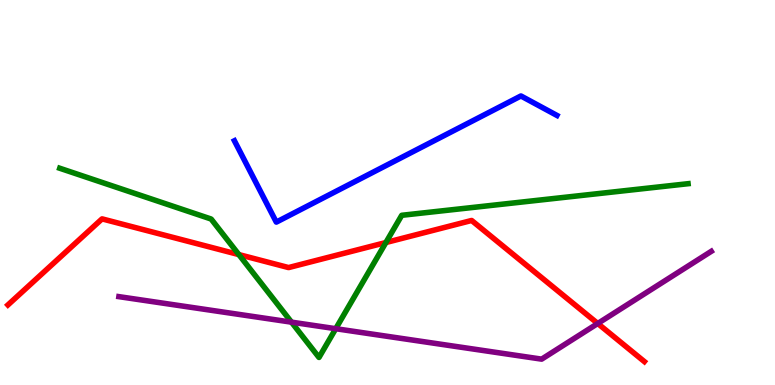[{'lines': ['blue', 'red'], 'intersections': []}, {'lines': ['green', 'red'], 'intersections': [{'x': 3.08, 'y': 3.39}, {'x': 4.98, 'y': 3.7}]}, {'lines': ['purple', 'red'], 'intersections': [{'x': 7.71, 'y': 1.6}]}, {'lines': ['blue', 'green'], 'intersections': []}, {'lines': ['blue', 'purple'], 'intersections': []}, {'lines': ['green', 'purple'], 'intersections': [{'x': 3.76, 'y': 1.63}, {'x': 4.33, 'y': 1.46}]}]